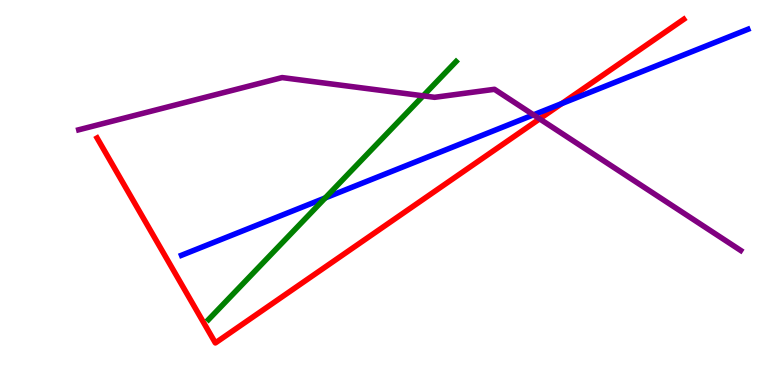[{'lines': ['blue', 'red'], 'intersections': [{'x': 7.25, 'y': 7.31}]}, {'lines': ['green', 'red'], 'intersections': []}, {'lines': ['purple', 'red'], 'intersections': [{'x': 6.96, 'y': 6.91}]}, {'lines': ['blue', 'green'], 'intersections': [{'x': 4.2, 'y': 4.86}]}, {'lines': ['blue', 'purple'], 'intersections': [{'x': 6.88, 'y': 7.02}]}, {'lines': ['green', 'purple'], 'intersections': [{'x': 5.46, 'y': 7.51}]}]